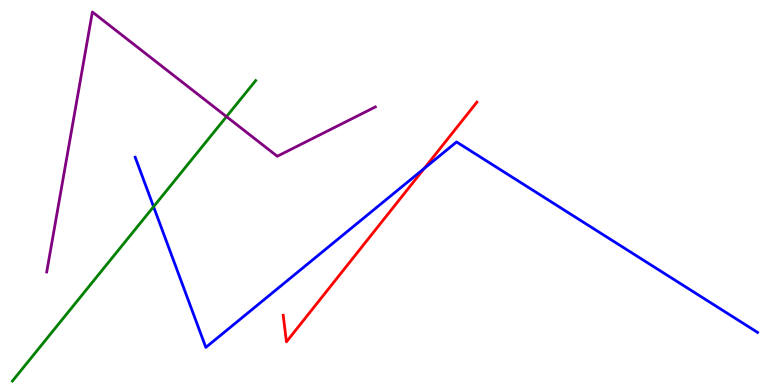[{'lines': ['blue', 'red'], 'intersections': [{'x': 5.47, 'y': 5.62}]}, {'lines': ['green', 'red'], 'intersections': []}, {'lines': ['purple', 'red'], 'intersections': []}, {'lines': ['blue', 'green'], 'intersections': [{'x': 1.98, 'y': 4.63}]}, {'lines': ['blue', 'purple'], 'intersections': []}, {'lines': ['green', 'purple'], 'intersections': [{'x': 2.92, 'y': 6.97}]}]